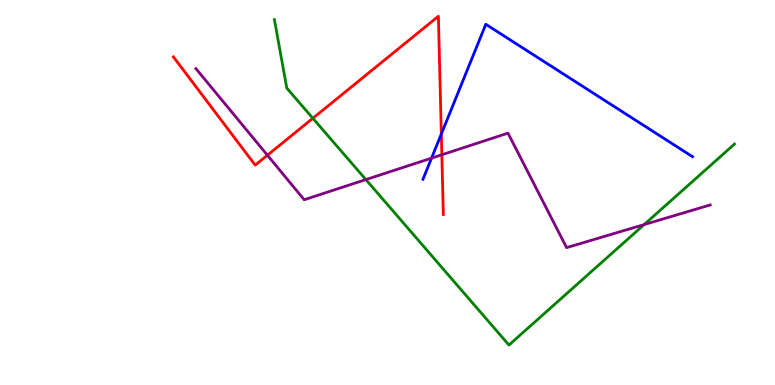[{'lines': ['blue', 'red'], 'intersections': [{'x': 5.69, 'y': 6.52}]}, {'lines': ['green', 'red'], 'intersections': [{'x': 4.04, 'y': 6.93}]}, {'lines': ['purple', 'red'], 'intersections': [{'x': 3.45, 'y': 5.97}, {'x': 5.7, 'y': 5.98}]}, {'lines': ['blue', 'green'], 'intersections': []}, {'lines': ['blue', 'purple'], 'intersections': [{'x': 5.57, 'y': 5.89}]}, {'lines': ['green', 'purple'], 'intersections': [{'x': 4.72, 'y': 5.34}, {'x': 8.31, 'y': 4.17}]}]